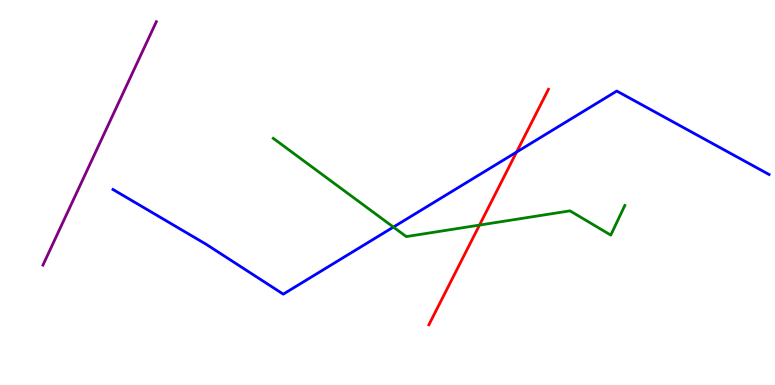[{'lines': ['blue', 'red'], 'intersections': [{'x': 6.67, 'y': 6.05}]}, {'lines': ['green', 'red'], 'intersections': [{'x': 6.19, 'y': 4.15}]}, {'lines': ['purple', 'red'], 'intersections': []}, {'lines': ['blue', 'green'], 'intersections': [{'x': 5.08, 'y': 4.1}]}, {'lines': ['blue', 'purple'], 'intersections': []}, {'lines': ['green', 'purple'], 'intersections': []}]